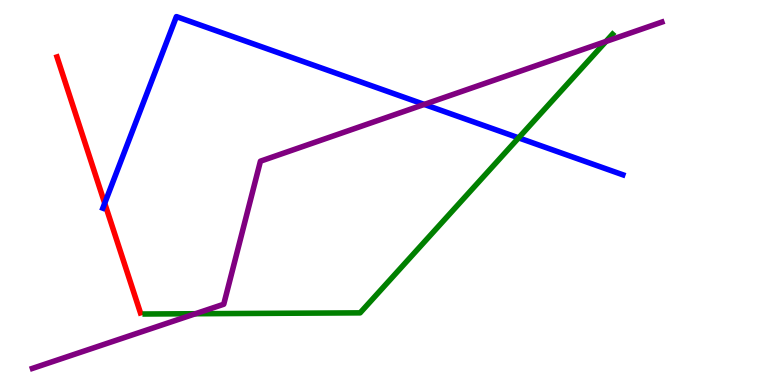[{'lines': ['blue', 'red'], 'intersections': [{'x': 1.35, 'y': 4.72}]}, {'lines': ['green', 'red'], 'intersections': []}, {'lines': ['purple', 'red'], 'intersections': []}, {'lines': ['blue', 'green'], 'intersections': [{'x': 6.69, 'y': 6.42}]}, {'lines': ['blue', 'purple'], 'intersections': [{'x': 5.47, 'y': 7.29}]}, {'lines': ['green', 'purple'], 'intersections': [{'x': 2.52, 'y': 1.85}, {'x': 7.82, 'y': 8.92}]}]